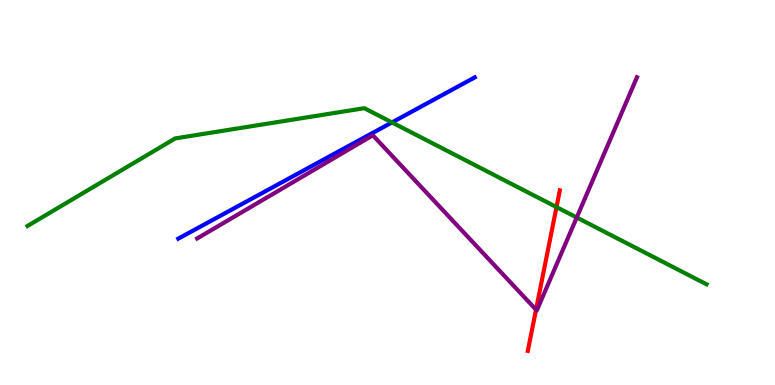[{'lines': ['blue', 'red'], 'intersections': []}, {'lines': ['green', 'red'], 'intersections': [{'x': 7.18, 'y': 4.62}]}, {'lines': ['purple', 'red'], 'intersections': [{'x': 6.92, 'y': 1.96}]}, {'lines': ['blue', 'green'], 'intersections': [{'x': 5.06, 'y': 6.82}]}, {'lines': ['blue', 'purple'], 'intersections': []}, {'lines': ['green', 'purple'], 'intersections': [{'x': 7.44, 'y': 4.35}]}]